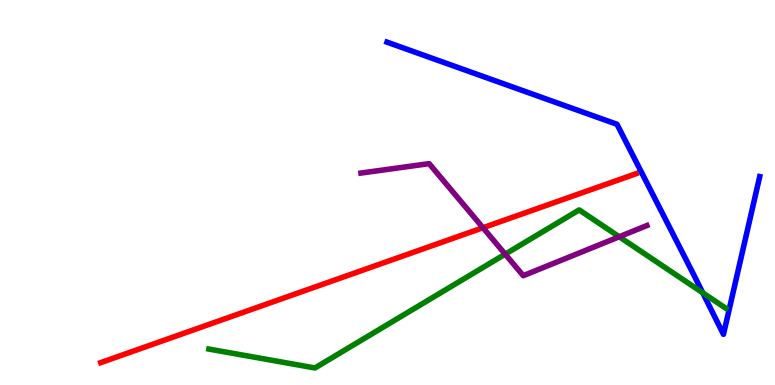[{'lines': ['blue', 'red'], 'intersections': []}, {'lines': ['green', 'red'], 'intersections': []}, {'lines': ['purple', 'red'], 'intersections': [{'x': 6.23, 'y': 4.08}]}, {'lines': ['blue', 'green'], 'intersections': [{'x': 9.07, 'y': 2.39}]}, {'lines': ['blue', 'purple'], 'intersections': []}, {'lines': ['green', 'purple'], 'intersections': [{'x': 6.52, 'y': 3.4}, {'x': 7.99, 'y': 3.85}]}]